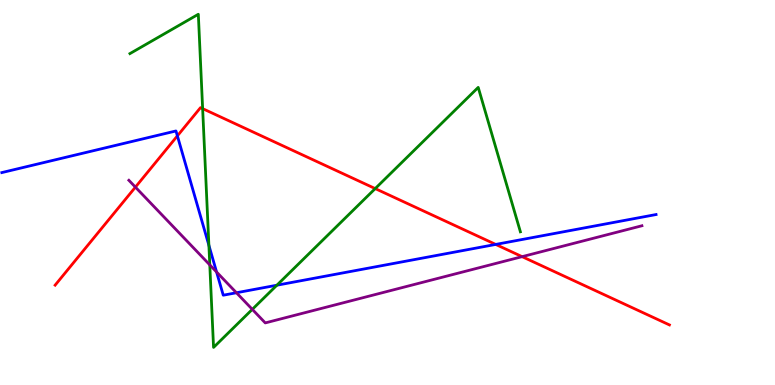[{'lines': ['blue', 'red'], 'intersections': [{'x': 2.29, 'y': 6.47}, {'x': 6.4, 'y': 3.65}]}, {'lines': ['green', 'red'], 'intersections': [{'x': 2.61, 'y': 7.18}, {'x': 4.84, 'y': 5.1}]}, {'lines': ['purple', 'red'], 'intersections': [{'x': 1.75, 'y': 5.14}, {'x': 6.74, 'y': 3.33}]}, {'lines': ['blue', 'green'], 'intersections': [{'x': 2.7, 'y': 3.63}, {'x': 3.57, 'y': 2.59}]}, {'lines': ['blue', 'purple'], 'intersections': [{'x': 2.79, 'y': 2.94}, {'x': 3.05, 'y': 2.4}]}, {'lines': ['green', 'purple'], 'intersections': [{'x': 2.71, 'y': 3.12}, {'x': 3.26, 'y': 1.96}]}]